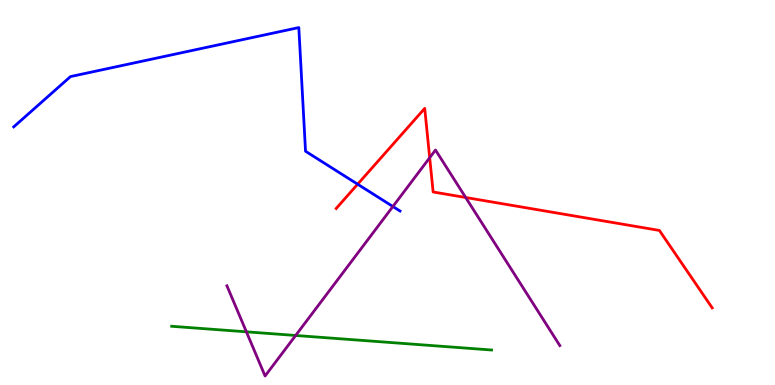[{'lines': ['blue', 'red'], 'intersections': [{'x': 4.61, 'y': 5.22}]}, {'lines': ['green', 'red'], 'intersections': []}, {'lines': ['purple', 'red'], 'intersections': [{'x': 5.54, 'y': 5.9}, {'x': 6.01, 'y': 4.87}]}, {'lines': ['blue', 'green'], 'intersections': []}, {'lines': ['blue', 'purple'], 'intersections': [{'x': 5.07, 'y': 4.64}]}, {'lines': ['green', 'purple'], 'intersections': [{'x': 3.18, 'y': 1.38}, {'x': 3.81, 'y': 1.29}]}]